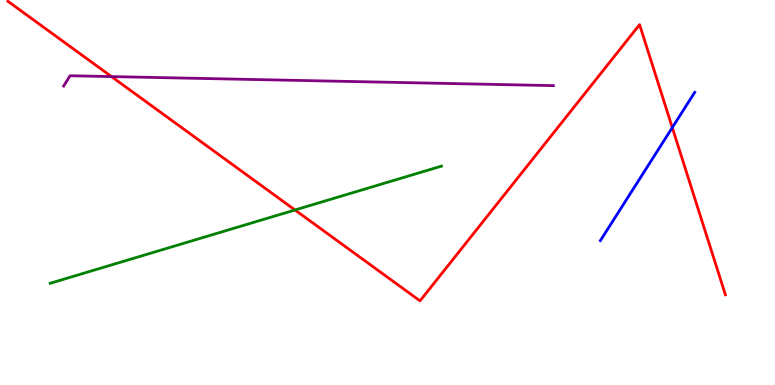[{'lines': ['blue', 'red'], 'intersections': [{'x': 8.67, 'y': 6.69}]}, {'lines': ['green', 'red'], 'intersections': [{'x': 3.81, 'y': 4.55}]}, {'lines': ['purple', 'red'], 'intersections': [{'x': 1.44, 'y': 8.01}]}, {'lines': ['blue', 'green'], 'intersections': []}, {'lines': ['blue', 'purple'], 'intersections': []}, {'lines': ['green', 'purple'], 'intersections': []}]